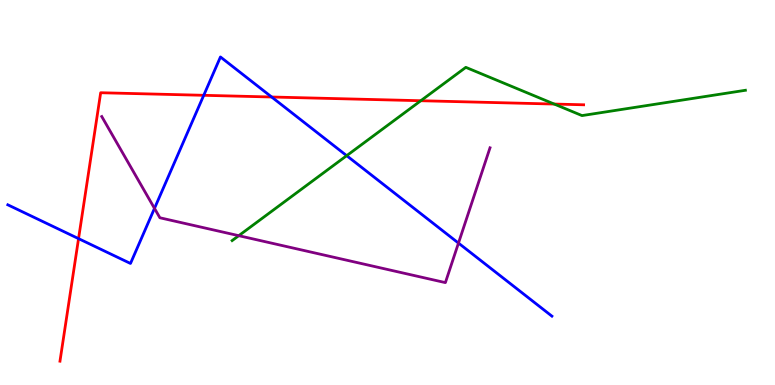[{'lines': ['blue', 'red'], 'intersections': [{'x': 1.01, 'y': 3.8}, {'x': 2.63, 'y': 7.52}, {'x': 3.51, 'y': 7.48}]}, {'lines': ['green', 'red'], 'intersections': [{'x': 5.43, 'y': 7.38}, {'x': 7.15, 'y': 7.3}]}, {'lines': ['purple', 'red'], 'intersections': []}, {'lines': ['blue', 'green'], 'intersections': [{'x': 4.47, 'y': 5.96}]}, {'lines': ['blue', 'purple'], 'intersections': [{'x': 1.99, 'y': 4.59}, {'x': 5.92, 'y': 3.69}]}, {'lines': ['green', 'purple'], 'intersections': [{'x': 3.08, 'y': 3.88}]}]